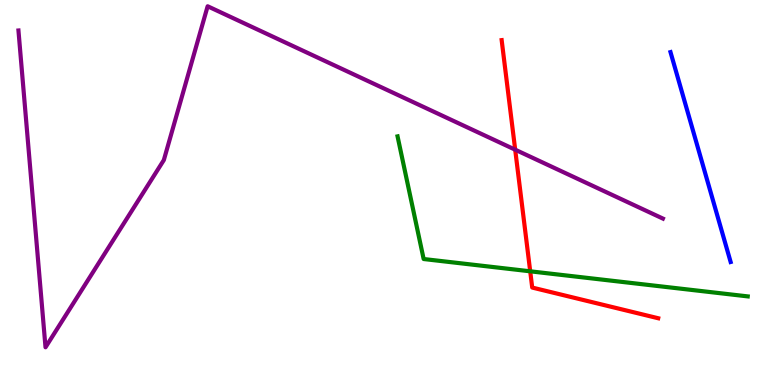[{'lines': ['blue', 'red'], 'intersections': []}, {'lines': ['green', 'red'], 'intersections': [{'x': 6.84, 'y': 2.95}]}, {'lines': ['purple', 'red'], 'intersections': [{'x': 6.65, 'y': 6.11}]}, {'lines': ['blue', 'green'], 'intersections': []}, {'lines': ['blue', 'purple'], 'intersections': []}, {'lines': ['green', 'purple'], 'intersections': []}]